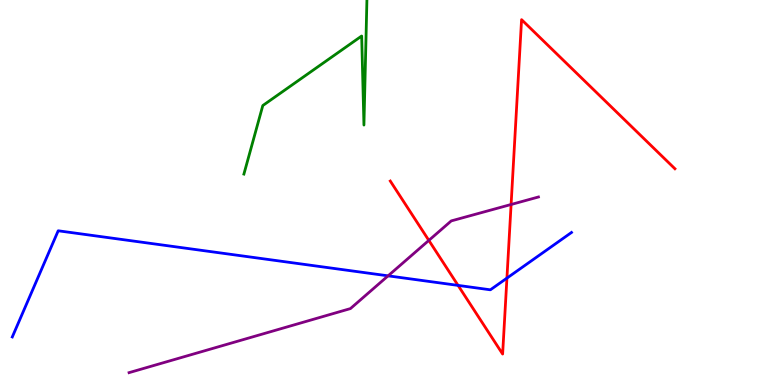[{'lines': ['blue', 'red'], 'intersections': [{'x': 5.91, 'y': 2.59}, {'x': 6.54, 'y': 2.78}]}, {'lines': ['green', 'red'], 'intersections': []}, {'lines': ['purple', 'red'], 'intersections': [{'x': 5.53, 'y': 3.76}, {'x': 6.59, 'y': 4.69}]}, {'lines': ['blue', 'green'], 'intersections': []}, {'lines': ['blue', 'purple'], 'intersections': [{'x': 5.01, 'y': 2.84}]}, {'lines': ['green', 'purple'], 'intersections': []}]